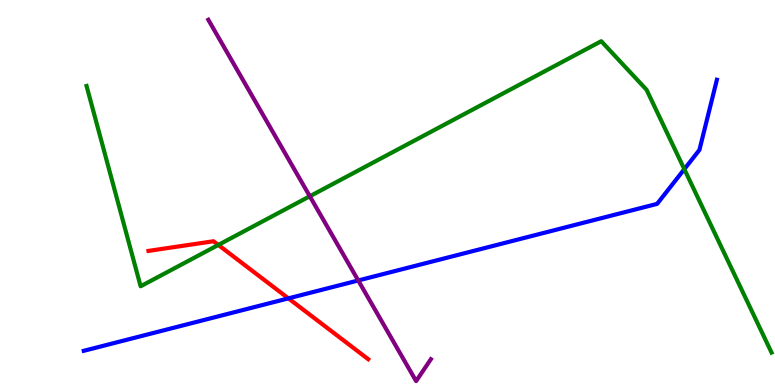[{'lines': ['blue', 'red'], 'intersections': [{'x': 3.72, 'y': 2.25}]}, {'lines': ['green', 'red'], 'intersections': [{'x': 2.82, 'y': 3.64}]}, {'lines': ['purple', 'red'], 'intersections': []}, {'lines': ['blue', 'green'], 'intersections': [{'x': 8.83, 'y': 5.61}]}, {'lines': ['blue', 'purple'], 'intersections': [{'x': 4.62, 'y': 2.72}]}, {'lines': ['green', 'purple'], 'intersections': [{'x': 4.0, 'y': 4.9}]}]